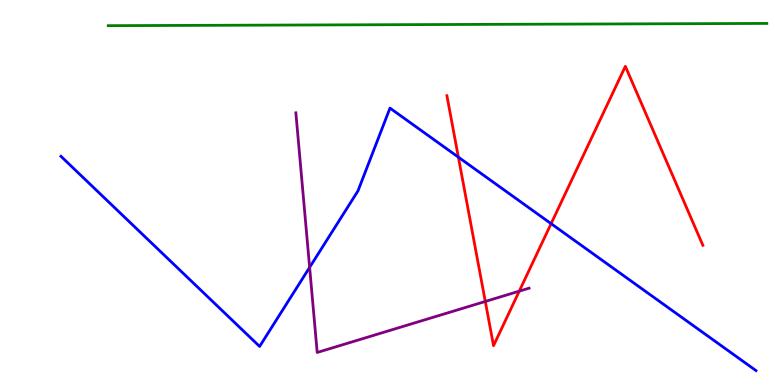[{'lines': ['blue', 'red'], 'intersections': [{'x': 5.91, 'y': 5.92}, {'x': 7.11, 'y': 4.19}]}, {'lines': ['green', 'red'], 'intersections': []}, {'lines': ['purple', 'red'], 'intersections': [{'x': 6.26, 'y': 2.17}, {'x': 6.7, 'y': 2.44}]}, {'lines': ['blue', 'green'], 'intersections': []}, {'lines': ['blue', 'purple'], 'intersections': [{'x': 4.0, 'y': 3.06}]}, {'lines': ['green', 'purple'], 'intersections': []}]